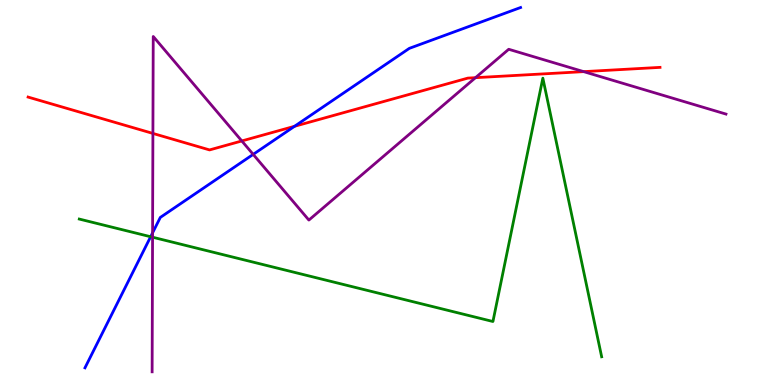[{'lines': ['blue', 'red'], 'intersections': [{'x': 3.8, 'y': 6.72}]}, {'lines': ['green', 'red'], 'intersections': []}, {'lines': ['purple', 'red'], 'intersections': [{'x': 1.97, 'y': 6.53}, {'x': 3.12, 'y': 6.34}, {'x': 6.14, 'y': 7.98}, {'x': 7.53, 'y': 8.14}]}, {'lines': ['blue', 'green'], 'intersections': [{'x': 1.94, 'y': 3.85}]}, {'lines': ['blue', 'purple'], 'intersections': [{'x': 1.97, 'y': 3.95}, {'x': 3.27, 'y': 5.99}]}, {'lines': ['green', 'purple'], 'intersections': [{'x': 1.97, 'y': 3.84}]}]